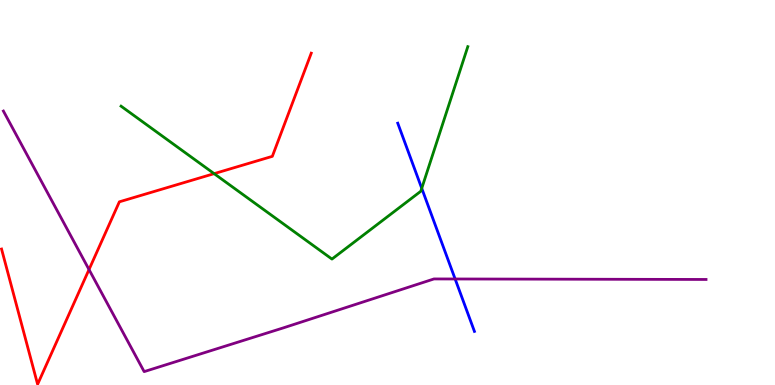[{'lines': ['blue', 'red'], 'intersections': []}, {'lines': ['green', 'red'], 'intersections': [{'x': 2.76, 'y': 5.49}]}, {'lines': ['purple', 'red'], 'intersections': [{'x': 1.15, 'y': 3.0}]}, {'lines': ['blue', 'green'], 'intersections': [{'x': 5.44, 'y': 5.11}]}, {'lines': ['blue', 'purple'], 'intersections': [{'x': 5.87, 'y': 2.75}]}, {'lines': ['green', 'purple'], 'intersections': []}]